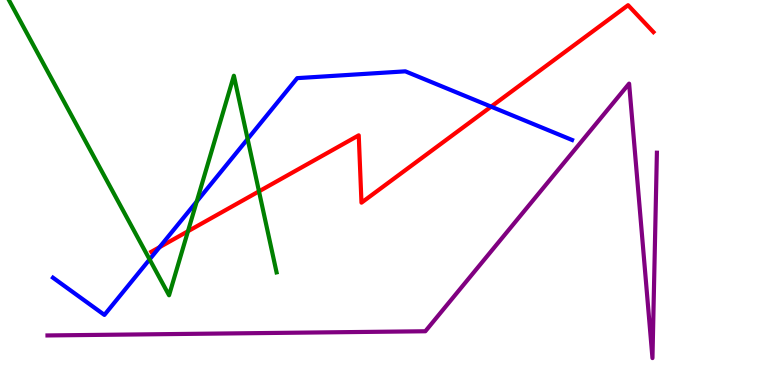[{'lines': ['blue', 'red'], 'intersections': [{'x': 2.06, 'y': 3.58}, {'x': 6.34, 'y': 7.23}]}, {'lines': ['green', 'red'], 'intersections': [{'x': 2.43, 'y': 3.99}, {'x': 3.34, 'y': 5.03}]}, {'lines': ['purple', 'red'], 'intersections': []}, {'lines': ['blue', 'green'], 'intersections': [{'x': 1.93, 'y': 3.26}, {'x': 2.54, 'y': 4.77}, {'x': 3.2, 'y': 6.39}]}, {'lines': ['blue', 'purple'], 'intersections': []}, {'lines': ['green', 'purple'], 'intersections': []}]